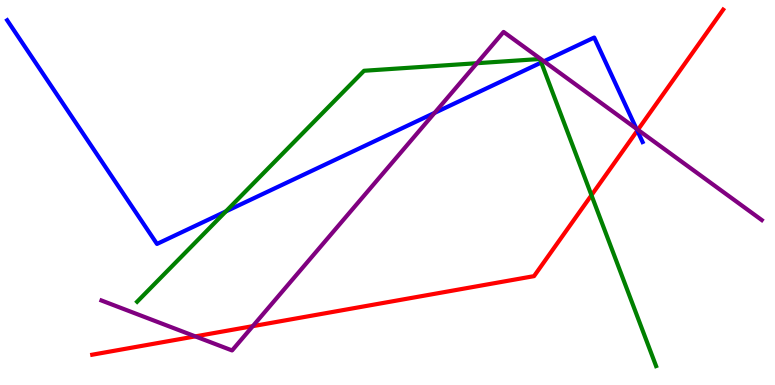[{'lines': ['blue', 'red'], 'intersections': [{'x': 8.22, 'y': 6.61}]}, {'lines': ['green', 'red'], 'intersections': [{'x': 7.63, 'y': 4.93}]}, {'lines': ['purple', 'red'], 'intersections': [{'x': 2.52, 'y': 1.26}, {'x': 3.26, 'y': 1.53}, {'x': 8.23, 'y': 6.63}]}, {'lines': ['blue', 'green'], 'intersections': [{'x': 2.91, 'y': 4.51}, {'x': 6.98, 'y': 8.38}]}, {'lines': ['blue', 'purple'], 'intersections': [{'x': 5.61, 'y': 7.07}, {'x': 7.02, 'y': 8.41}, {'x': 8.21, 'y': 6.66}]}, {'lines': ['green', 'purple'], 'intersections': [{'x': 6.15, 'y': 8.36}]}]